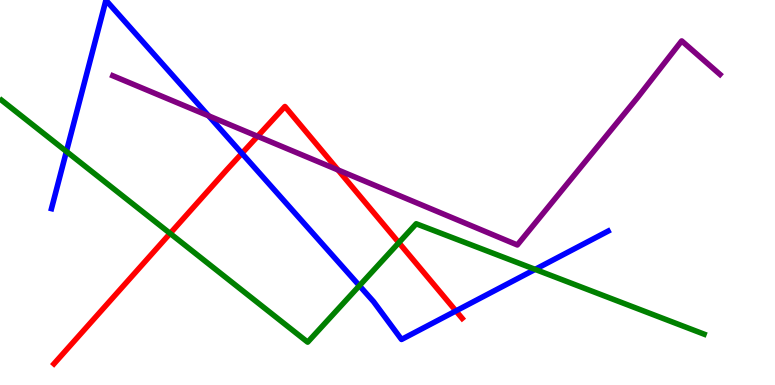[{'lines': ['blue', 'red'], 'intersections': [{'x': 3.12, 'y': 6.02}, {'x': 5.88, 'y': 1.92}]}, {'lines': ['green', 'red'], 'intersections': [{'x': 2.2, 'y': 3.94}, {'x': 5.15, 'y': 3.7}]}, {'lines': ['purple', 'red'], 'intersections': [{'x': 3.32, 'y': 6.46}, {'x': 4.36, 'y': 5.59}]}, {'lines': ['blue', 'green'], 'intersections': [{'x': 0.857, 'y': 6.07}, {'x': 4.64, 'y': 2.58}, {'x': 6.91, 'y': 3.0}]}, {'lines': ['blue', 'purple'], 'intersections': [{'x': 2.69, 'y': 6.99}]}, {'lines': ['green', 'purple'], 'intersections': []}]